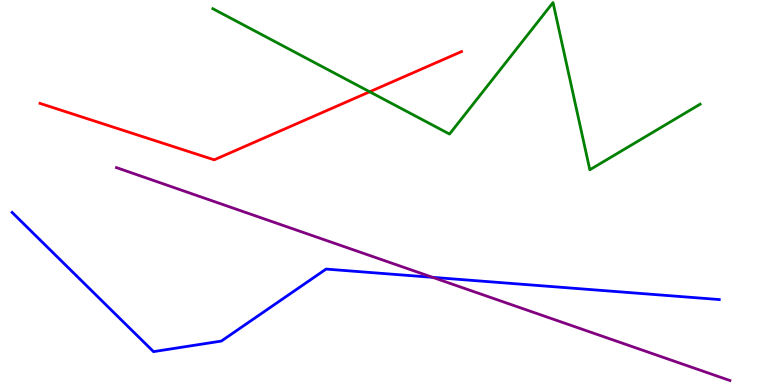[{'lines': ['blue', 'red'], 'intersections': []}, {'lines': ['green', 'red'], 'intersections': [{'x': 4.77, 'y': 7.62}]}, {'lines': ['purple', 'red'], 'intersections': []}, {'lines': ['blue', 'green'], 'intersections': []}, {'lines': ['blue', 'purple'], 'intersections': [{'x': 5.58, 'y': 2.8}]}, {'lines': ['green', 'purple'], 'intersections': []}]